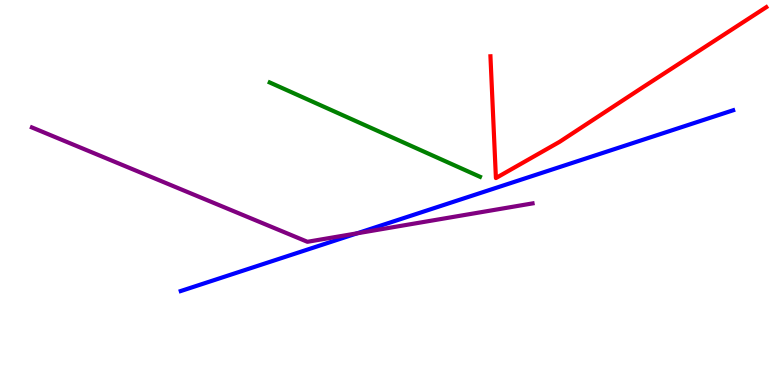[{'lines': ['blue', 'red'], 'intersections': []}, {'lines': ['green', 'red'], 'intersections': []}, {'lines': ['purple', 'red'], 'intersections': []}, {'lines': ['blue', 'green'], 'intersections': []}, {'lines': ['blue', 'purple'], 'intersections': [{'x': 4.61, 'y': 3.94}]}, {'lines': ['green', 'purple'], 'intersections': []}]